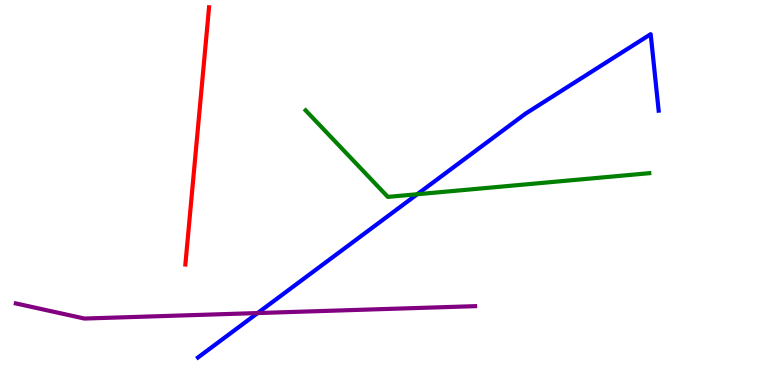[{'lines': ['blue', 'red'], 'intersections': []}, {'lines': ['green', 'red'], 'intersections': []}, {'lines': ['purple', 'red'], 'intersections': []}, {'lines': ['blue', 'green'], 'intersections': [{'x': 5.38, 'y': 4.95}]}, {'lines': ['blue', 'purple'], 'intersections': [{'x': 3.32, 'y': 1.87}]}, {'lines': ['green', 'purple'], 'intersections': []}]